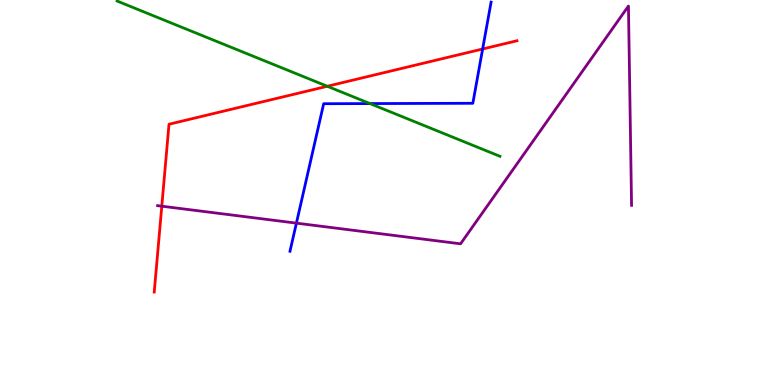[{'lines': ['blue', 'red'], 'intersections': [{'x': 6.23, 'y': 8.73}]}, {'lines': ['green', 'red'], 'intersections': [{'x': 4.22, 'y': 7.76}]}, {'lines': ['purple', 'red'], 'intersections': [{'x': 2.09, 'y': 4.64}]}, {'lines': ['blue', 'green'], 'intersections': [{'x': 4.77, 'y': 7.31}]}, {'lines': ['blue', 'purple'], 'intersections': [{'x': 3.82, 'y': 4.2}]}, {'lines': ['green', 'purple'], 'intersections': []}]